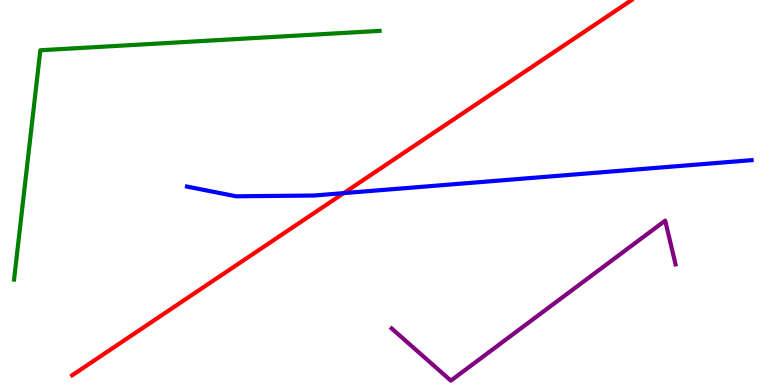[{'lines': ['blue', 'red'], 'intersections': [{'x': 4.44, 'y': 4.98}]}, {'lines': ['green', 'red'], 'intersections': []}, {'lines': ['purple', 'red'], 'intersections': []}, {'lines': ['blue', 'green'], 'intersections': []}, {'lines': ['blue', 'purple'], 'intersections': []}, {'lines': ['green', 'purple'], 'intersections': []}]